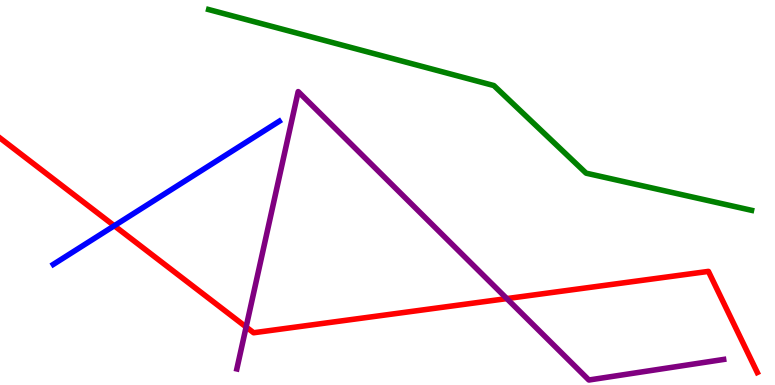[{'lines': ['blue', 'red'], 'intersections': [{'x': 1.47, 'y': 4.14}]}, {'lines': ['green', 'red'], 'intersections': []}, {'lines': ['purple', 'red'], 'intersections': [{'x': 3.18, 'y': 1.51}, {'x': 6.54, 'y': 2.24}]}, {'lines': ['blue', 'green'], 'intersections': []}, {'lines': ['blue', 'purple'], 'intersections': []}, {'lines': ['green', 'purple'], 'intersections': []}]